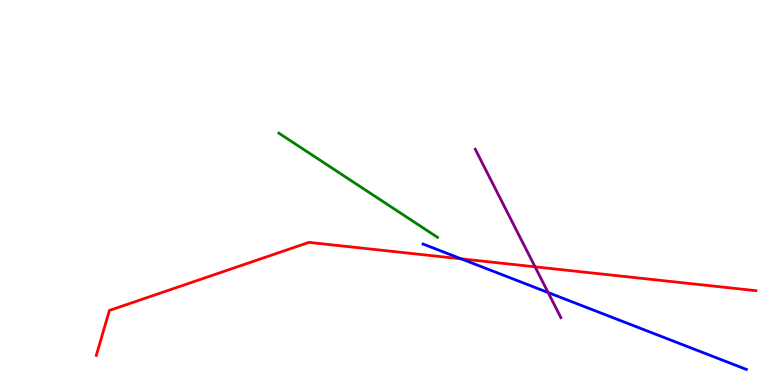[{'lines': ['blue', 'red'], 'intersections': [{'x': 5.95, 'y': 3.28}]}, {'lines': ['green', 'red'], 'intersections': []}, {'lines': ['purple', 'red'], 'intersections': [{'x': 6.9, 'y': 3.07}]}, {'lines': ['blue', 'green'], 'intersections': []}, {'lines': ['blue', 'purple'], 'intersections': [{'x': 7.07, 'y': 2.4}]}, {'lines': ['green', 'purple'], 'intersections': []}]